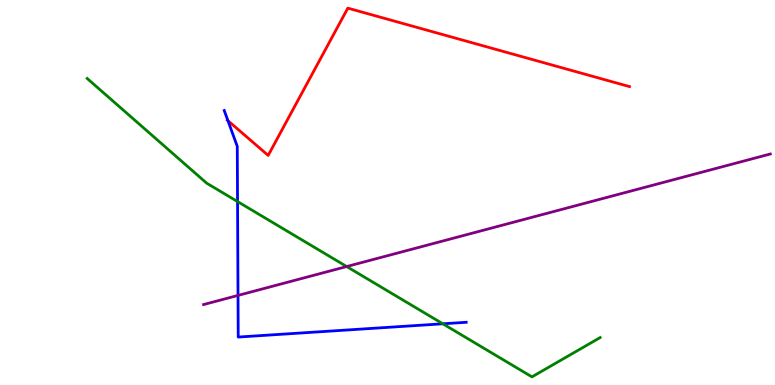[{'lines': ['blue', 'red'], 'intersections': [{'x': 2.94, 'y': 6.87}]}, {'lines': ['green', 'red'], 'intersections': []}, {'lines': ['purple', 'red'], 'intersections': []}, {'lines': ['blue', 'green'], 'intersections': [{'x': 3.07, 'y': 4.76}, {'x': 5.71, 'y': 1.59}]}, {'lines': ['blue', 'purple'], 'intersections': [{'x': 3.07, 'y': 2.33}]}, {'lines': ['green', 'purple'], 'intersections': [{'x': 4.47, 'y': 3.08}]}]